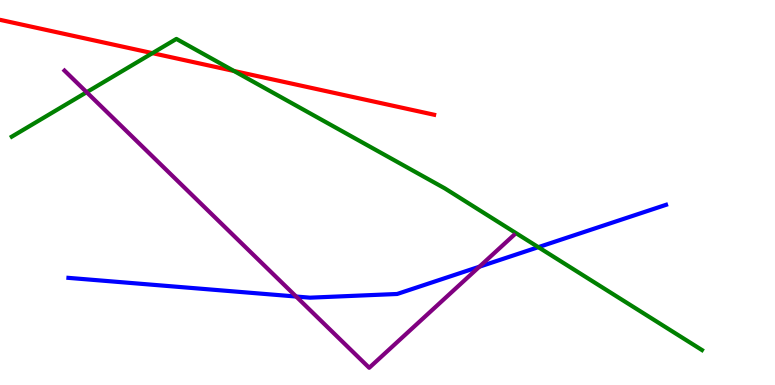[{'lines': ['blue', 'red'], 'intersections': []}, {'lines': ['green', 'red'], 'intersections': [{'x': 1.97, 'y': 8.62}, {'x': 3.02, 'y': 8.16}]}, {'lines': ['purple', 'red'], 'intersections': []}, {'lines': ['blue', 'green'], 'intersections': [{'x': 6.95, 'y': 3.58}]}, {'lines': ['blue', 'purple'], 'intersections': [{'x': 3.82, 'y': 2.3}, {'x': 6.19, 'y': 3.07}]}, {'lines': ['green', 'purple'], 'intersections': [{'x': 1.12, 'y': 7.6}]}]